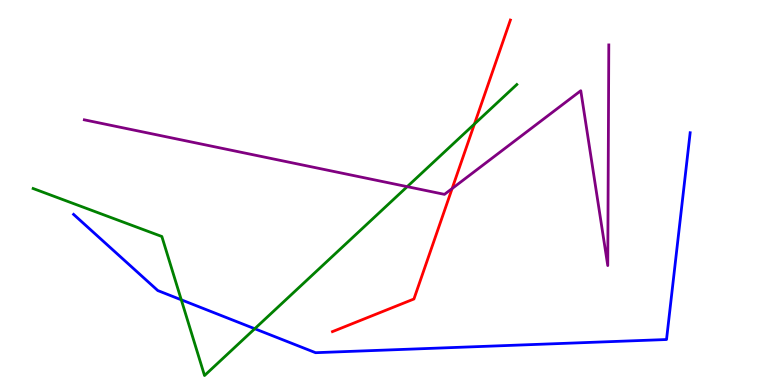[{'lines': ['blue', 'red'], 'intersections': []}, {'lines': ['green', 'red'], 'intersections': [{'x': 6.12, 'y': 6.78}]}, {'lines': ['purple', 'red'], 'intersections': [{'x': 5.83, 'y': 5.1}]}, {'lines': ['blue', 'green'], 'intersections': [{'x': 2.34, 'y': 2.21}, {'x': 3.29, 'y': 1.46}]}, {'lines': ['blue', 'purple'], 'intersections': []}, {'lines': ['green', 'purple'], 'intersections': [{'x': 5.25, 'y': 5.15}]}]